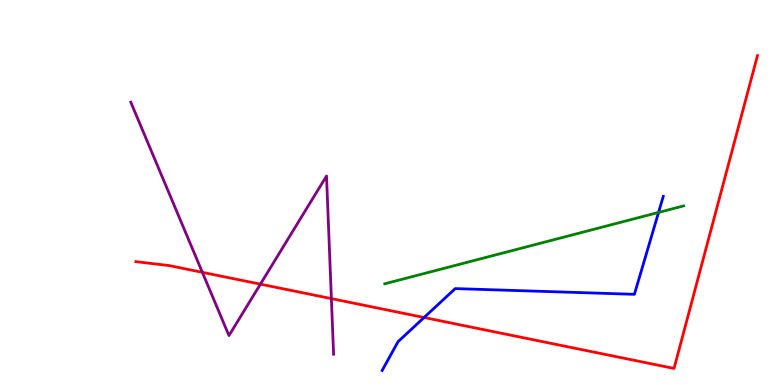[{'lines': ['blue', 'red'], 'intersections': [{'x': 5.47, 'y': 1.75}]}, {'lines': ['green', 'red'], 'intersections': []}, {'lines': ['purple', 'red'], 'intersections': [{'x': 2.61, 'y': 2.93}, {'x': 3.36, 'y': 2.62}, {'x': 4.28, 'y': 2.24}]}, {'lines': ['blue', 'green'], 'intersections': [{'x': 8.5, 'y': 4.48}]}, {'lines': ['blue', 'purple'], 'intersections': []}, {'lines': ['green', 'purple'], 'intersections': []}]